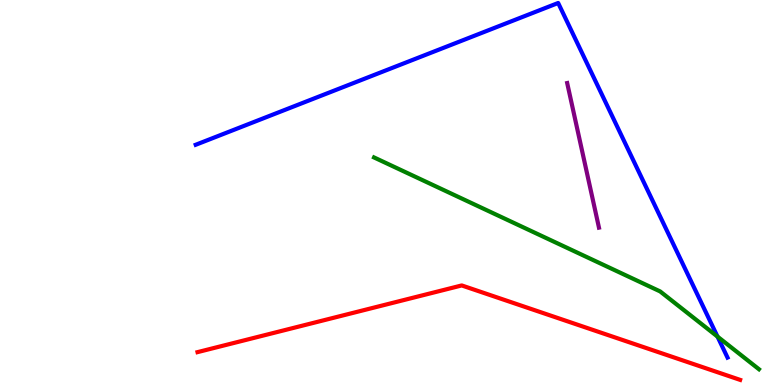[{'lines': ['blue', 'red'], 'intersections': []}, {'lines': ['green', 'red'], 'intersections': []}, {'lines': ['purple', 'red'], 'intersections': []}, {'lines': ['blue', 'green'], 'intersections': [{'x': 9.26, 'y': 1.26}]}, {'lines': ['blue', 'purple'], 'intersections': []}, {'lines': ['green', 'purple'], 'intersections': []}]